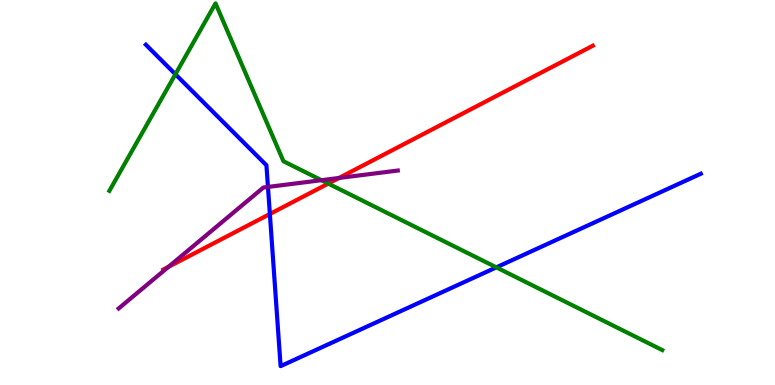[{'lines': ['blue', 'red'], 'intersections': [{'x': 3.48, 'y': 4.44}]}, {'lines': ['green', 'red'], 'intersections': [{'x': 4.24, 'y': 5.23}]}, {'lines': ['purple', 'red'], 'intersections': [{'x': 2.17, 'y': 3.07}, {'x': 4.37, 'y': 5.38}]}, {'lines': ['blue', 'green'], 'intersections': [{'x': 2.26, 'y': 8.07}, {'x': 6.4, 'y': 3.06}]}, {'lines': ['blue', 'purple'], 'intersections': [{'x': 3.46, 'y': 5.14}]}, {'lines': ['green', 'purple'], 'intersections': [{'x': 4.15, 'y': 5.32}]}]